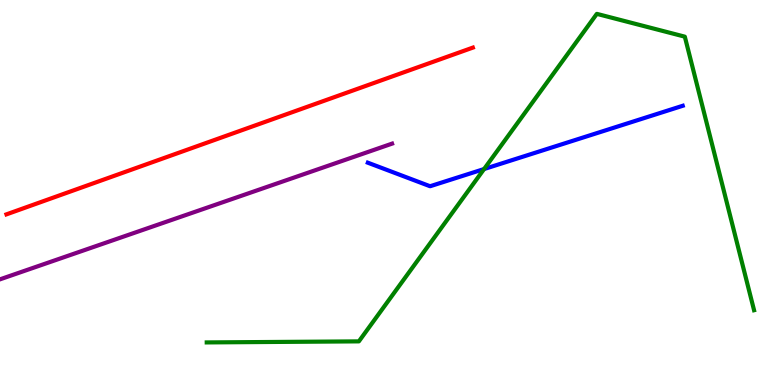[{'lines': ['blue', 'red'], 'intersections': []}, {'lines': ['green', 'red'], 'intersections': []}, {'lines': ['purple', 'red'], 'intersections': []}, {'lines': ['blue', 'green'], 'intersections': [{'x': 6.25, 'y': 5.61}]}, {'lines': ['blue', 'purple'], 'intersections': []}, {'lines': ['green', 'purple'], 'intersections': []}]